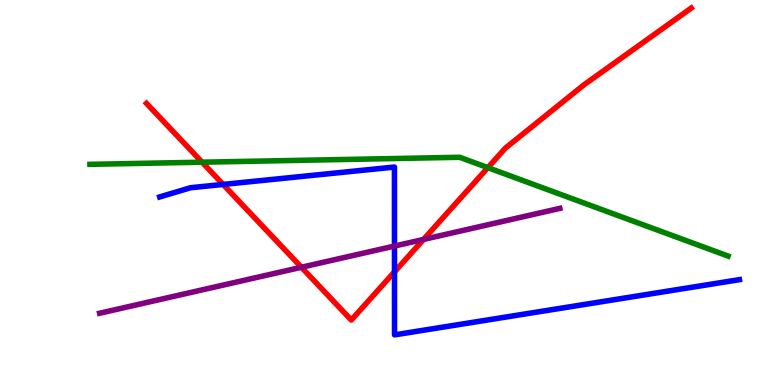[{'lines': ['blue', 'red'], 'intersections': [{'x': 2.88, 'y': 5.21}, {'x': 5.09, 'y': 2.94}]}, {'lines': ['green', 'red'], 'intersections': [{'x': 2.61, 'y': 5.79}, {'x': 6.3, 'y': 5.65}]}, {'lines': ['purple', 'red'], 'intersections': [{'x': 3.89, 'y': 3.06}, {'x': 5.46, 'y': 3.78}]}, {'lines': ['blue', 'green'], 'intersections': []}, {'lines': ['blue', 'purple'], 'intersections': [{'x': 5.09, 'y': 3.61}]}, {'lines': ['green', 'purple'], 'intersections': []}]